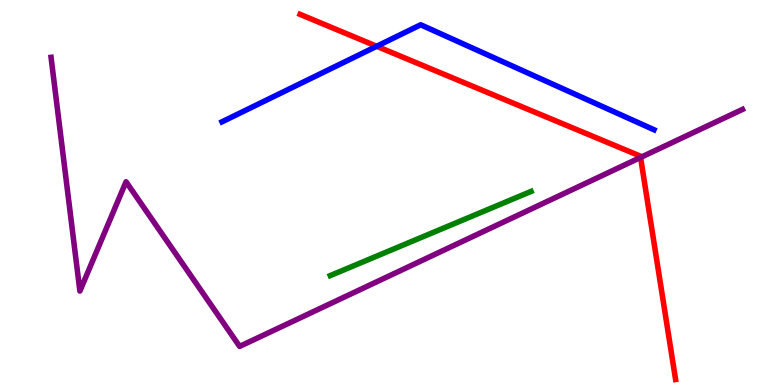[{'lines': ['blue', 'red'], 'intersections': [{'x': 4.86, 'y': 8.8}]}, {'lines': ['green', 'red'], 'intersections': []}, {'lines': ['purple', 'red'], 'intersections': [{'x': 8.27, 'y': 5.91}]}, {'lines': ['blue', 'green'], 'intersections': []}, {'lines': ['blue', 'purple'], 'intersections': []}, {'lines': ['green', 'purple'], 'intersections': []}]